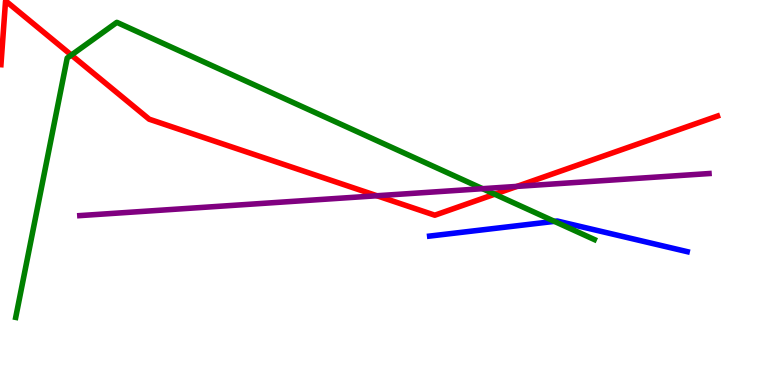[{'lines': ['blue', 'red'], 'intersections': []}, {'lines': ['green', 'red'], 'intersections': [{'x': 0.921, 'y': 8.57}, {'x': 6.38, 'y': 4.96}]}, {'lines': ['purple', 'red'], 'intersections': [{'x': 4.86, 'y': 4.92}, {'x': 6.67, 'y': 5.16}]}, {'lines': ['blue', 'green'], 'intersections': [{'x': 7.15, 'y': 4.25}]}, {'lines': ['blue', 'purple'], 'intersections': []}, {'lines': ['green', 'purple'], 'intersections': [{'x': 6.23, 'y': 5.1}]}]